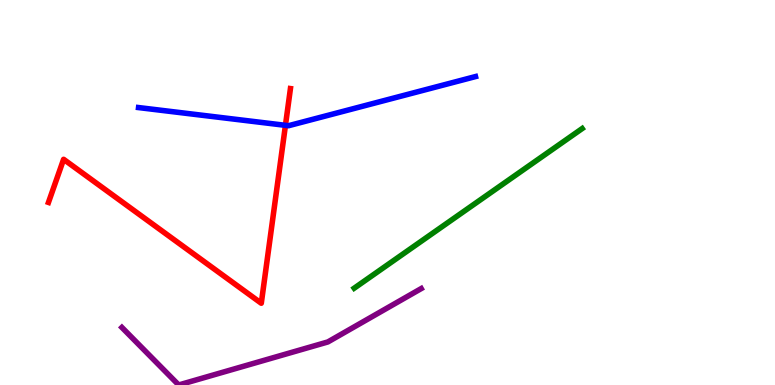[{'lines': ['blue', 'red'], 'intersections': [{'x': 3.68, 'y': 6.74}]}, {'lines': ['green', 'red'], 'intersections': []}, {'lines': ['purple', 'red'], 'intersections': []}, {'lines': ['blue', 'green'], 'intersections': []}, {'lines': ['blue', 'purple'], 'intersections': []}, {'lines': ['green', 'purple'], 'intersections': []}]